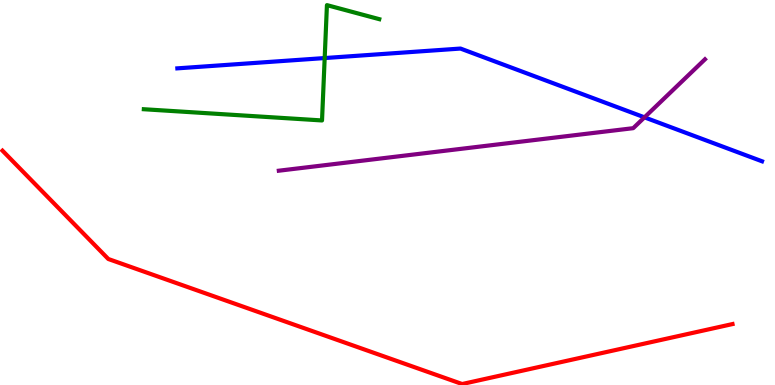[{'lines': ['blue', 'red'], 'intersections': []}, {'lines': ['green', 'red'], 'intersections': []}, {'lines': ['purple', 'red'], 'intersections': []}, {'lines': ['blue', 'green'], 'intersections': [{'x': 4.19, 'y': 8.49}]}, {'lines': ['blue', 'purple'], 'intersections': [{'x': 8.32, 'y': 6.95}]}, {'lines': ['green', 'purple'], 'intersections': []}]